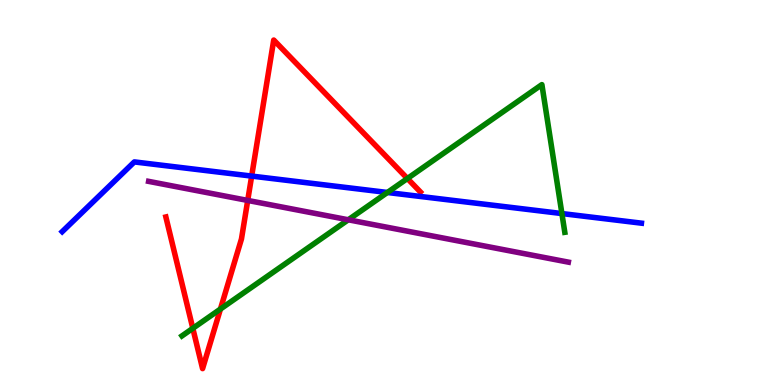[{'lines': ['blue', 'red'], 'intersections': [{'x': 3.25, 'y': 5.43}]}, {'lines': ['green', 'red'], 'intersections': [{'x': 2.49, 'y': 1.47}, {'x': 2.84, 'y': 1.97}, {'x': 5.26, 'y': 5.36}]}, {'lines': ['purple', 'red'], 'intersections': [{'x': 3.2, 'y': 4.79}]}, {'lines': ['blue', 'green'], 'intersections': [{'x': 5.0, 'y': 5.0}, {'x': 7.25, 'y': 4.45}]}, {'lines': ['blue', 'purple'], 'intersections': []}, {'lines': ['green', 'purple'], 'intersections': [{'x': 4.49, 'y': 4.29}]}]